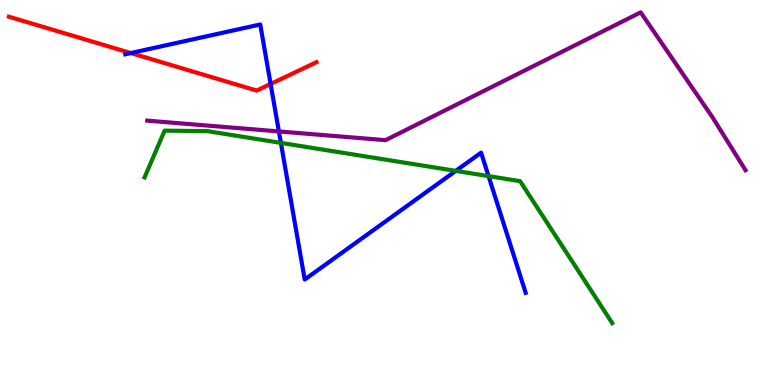[{'lines': ['blue', 'red'], 'intersections': [{'x': 1.69, 'y': 8.62}, {'x': 3.49, 'y': 7.82}]}, {'lines': ['green', 'red'], 'intersections': []}, {'lines': ['purple', 'red'], 'intersections': []}, {'lines': ['blue', 'green'], 'intersections': [{'x': 3.62, 'y': 6.29}, {'x': 5.88, 'y': 5.56}, {'x': 6.3, 'y': 5.43}]}, {'lines': ['blue', 'purple'], 'intersections': [{'x': 3.6, 'y': 6.59}]}, {'lines': ['green', 'purple'], 'intersections': []}]